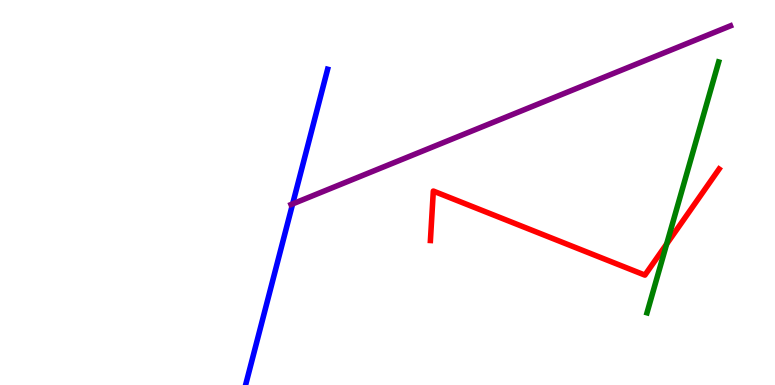[{'lines': ['blue', 'red'], 'intersections': []}, {'lines': ['green', 'red'], 'intersections': [{'x': 8.6, 'y': 3.66}]}, {'lines': ['purple', 'red'], 'intersections': []}, {'lines': ['blue', 'green'], 'intersections': []}, {'lines': ['blue', 'purple'], 'intersections': [{'x': 3.78, 'y': 4.7}]}, {'lines': ['green', 'purple'], 'intersections': []}]